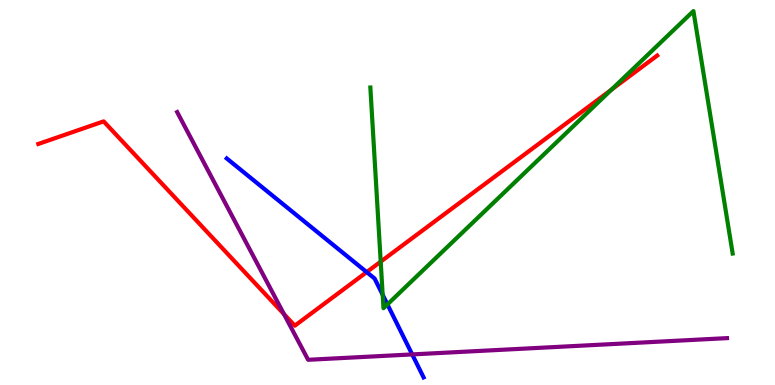[{'lines': ['blue', 'red'], 'intersections': [{'x': 4.73, 'y': 2.93}]}, {'lines': ['green', 'red'], 'intersections': [{'x': 4.91, 'y': 3.2}, {'x': 7.89, 'y': 7.67}]}, {'lines': ['purple', 'red'], 'intersections': [{'x': 3.66, 'y': 1.84}]}, {'lines': ['blue', 'green'], 'intersections': [{'x': 4.94, 'y': 2.34}, {'x': 5.0, 'y': 2.09}]}, {'lines': ['blue', 'purple'], 'intersections': [{'x': 5.32, 'y': 0.794}]}, {'lines': ['green', 'purple'], 'intersections': []}]